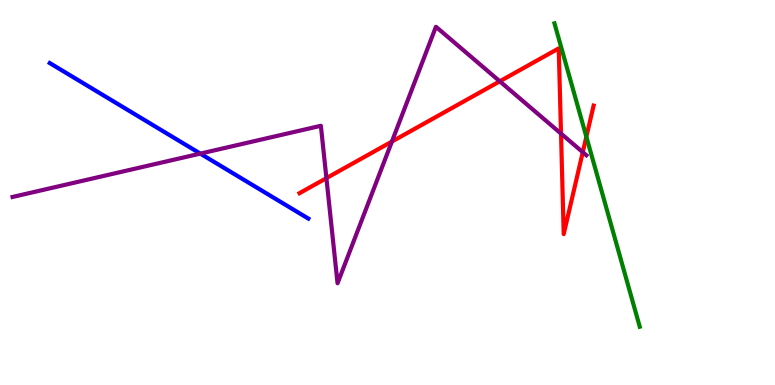[{'lines': ['blue', 'red'], 'intersections': []}, {'lines': ['green', 'red'], 'intersections': [{'x': 7.57, 'y': 6.45}]}, {'lines': ['purple', 'red'], 'intersections': [{'x': 4.21, 'y': 5.37}, {'x': 5.06, 'y': 6.32}, {'x': 6.45, 'y': 7.89}, {'x': 7.24, 'y': 6.53}, {'x': 7.52, 'y': 6.05}]}, {'lines': ['blue', 'green'], 'intersections': []}, {'lines': ['blue', 'purple'], 'intersections': [{'x': 2.58, 'y': 6.01}]}, {'lines': ['green', 'purple'], 'intersections': []}]